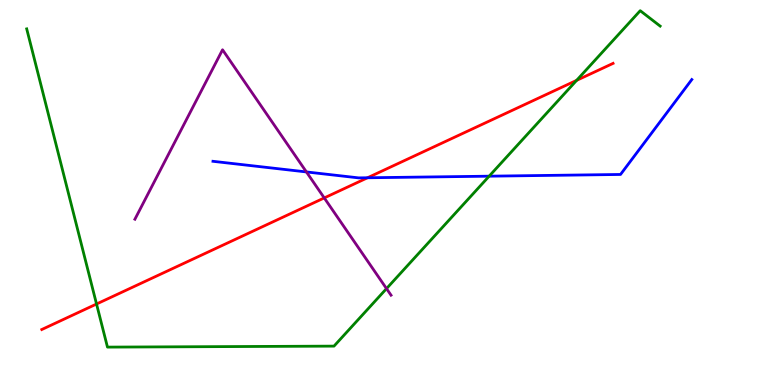[{'lines': ['blue', 'red'], 'intersections': [{'x': 4.74, 'y': 5.38}]}, {'lines': ['green', 'red'], 'intersections': [{'x': 1.25, 'y': 2.1}, {'x': 7.44, 'y': 7.91}]}, {'lines': ['purple', 'red'], 'intersections': [{'x': 4.18, 'y': 4.86}]}, {'lines': ['blue', 'green'], 'intersections': [{'x': 6.31, 'y': 5.42}]}, {'lines': ['blue', 'purple'], 'intersections': [{'x': 3.95, 'y': 5.53}]}, {'lines': ['green', 'purple'], 'intersections': [{'x': 4.99, 'y': 2.5}]}]